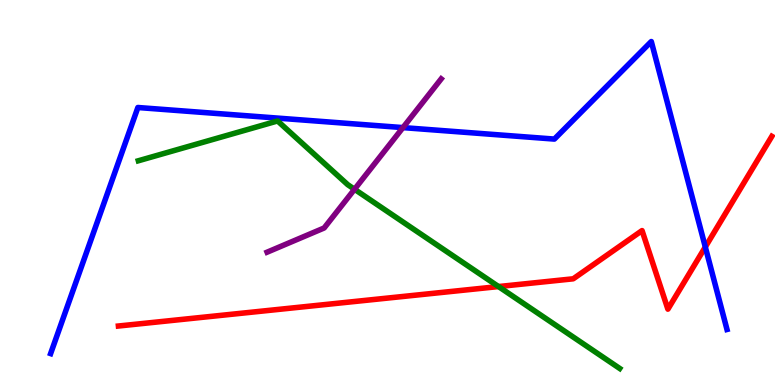[{'lines': ['blue', 'red'], 'intersections': [{'x': 9.1, 'y': 3.58}]}, {'lines': ['green', 'red'], 'intersections': [{'x': 6.43, 'y': 2.56}]}, {'lines': ['purple', 'red'], 'intersections': []}, {'lines': ['blue', 'green'], 'intersections': []}, {'lines': ['blue', 'purple'], 'intersections': [{'x': 5.2, 'y': 6.69}]}, {'lines': ['green', 'purple'], 'intersections': [{'x': 4.57, 'y': 5.08}]}]